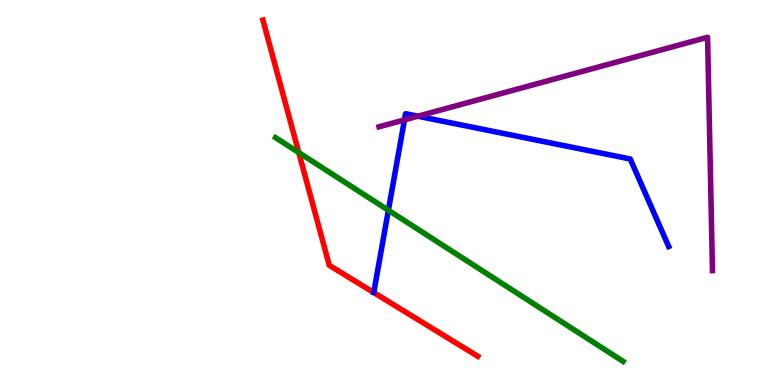[{'lines': ['blue', 'red'], 'intersections': []}, {'lines': ['green', 'red'], 'intersections': [{'x': 3.85, 'y': 6.04}]}, {'lines': ['purple', 'red'], 'intersections': []}, {'lines': ['blue', 'green'], 'intersections': [{'x': 5.01, 'y': 4.54}]}, {'lines': ['blue', 'purple'], 'intersections': [{'x': 5.22, 'y': 6.89}, {'x': 5.39, 'y': 6.98}]}, {'lines': ['green', 'purple'], 'intersections': []}]